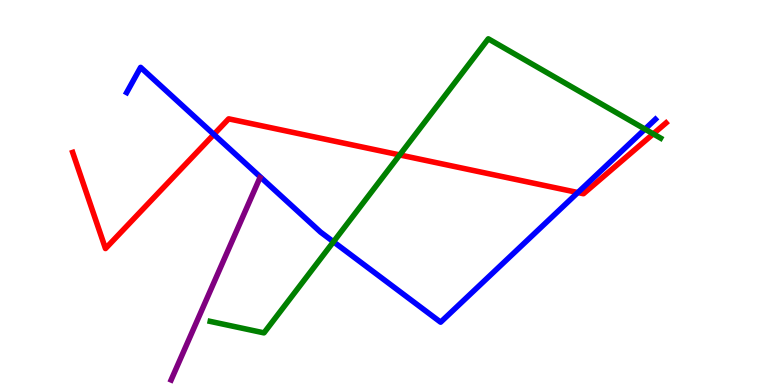[{'lines': ['blue', 'red'], 'intersections': [{'x': 2.76, 'y': 6.51}, {'x': 7.46, 'y': 5.0}]}, {'lines': ['green', 'red'], 'intersections': [{'x': 5.16, 'y': 5.98}, {'x': 8.43, 'y': 6.52}]}, {'lines': ['purple', 'red'], 'intersections': []}, {'lines': ['blue', 'green'], 'intersections': [{'x': 4.3, 'y': 3.72}, {'x': 8.32, 'y': 6.65}]}, {'lines': ['blue', 'purple'], 'intersections': []}, {'lines': ['green', 'purple'], 'intersections': []}]